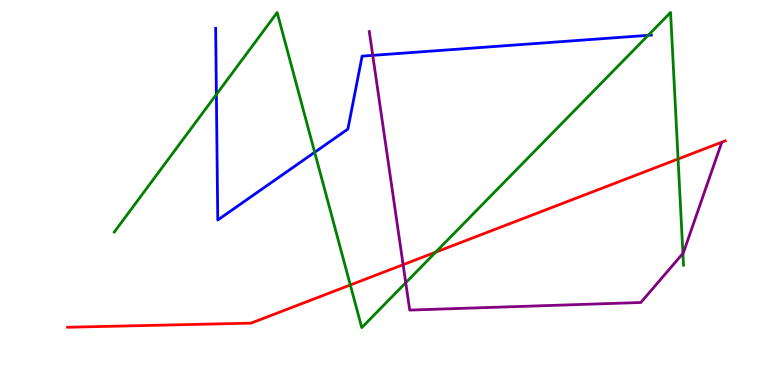[{'lines': ['blue', 'red'], 'intersections': []}, {'lines': ['green', 'red'], 'intersections': [{'x': 4.52, 'y': 2.6}, {'x': 5.62, 'y': 3.45}, {'x': 8.75, 'y': 5.87}]}, {'lines': ['purple', 'red'], 'intersections': [{'x': 5.2, 'y': 3.13}]}, {'lines': ['blue', 'green'], 'intersections': [{'x': 2.79, 'y': 7.55}, {'x': 4.06, 'y': 6.04}, {'x': 8.36, 'y': 9.08}]}, {'lines': ['blue', 'purple'], 'intersections': [{'x': 4.81, 'y': 8.56}]}, {'lines': ['green', 'purple'], 'intersections': [{'x': 5.24, 'y': 2.66}, {'x': 8.81, 'y': 3.42}]}]